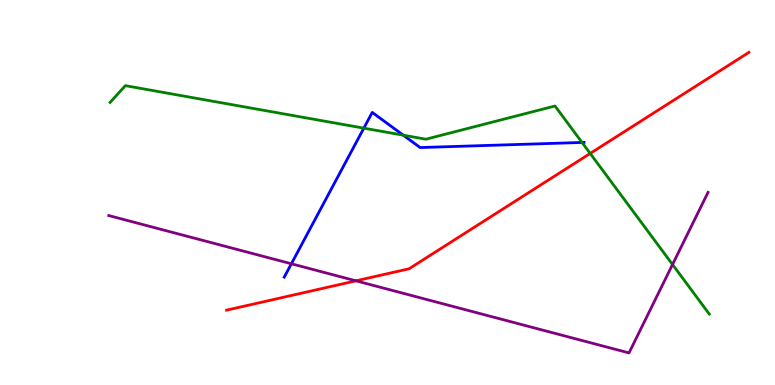[{'lines': ['blue', 'red'], 'intersections': []}, {'lines': ['green', 'red'], 'intersections': [{'x': 7.62, 'y': 6.01}]}, {'lines': ['purple', 'red'], 'intersections': [{'x': 4.59, 'y': 2.71}]}, {'lines': ['blue', 'green'], 'intersections': [{'x': 4.69, 'y': 6.67}, {'x': 5.2, 'y': 6.49}, {'x': 7.51, 'y': 6.3}]}, {'lines': ['blue', 'purple'], 'intersections': [{'x': 3.76, 'y': 3.15}]}, {'lines': ['green', 'purple'], 'intersections': [{'x': 8.68, 'y': 3.13}]}]